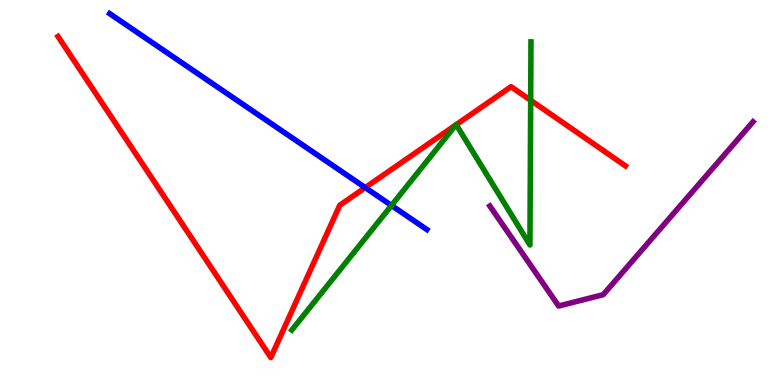[{'lines': ['blue', 'red'], 'intersections': [{'x': 4.71, 'y': 5.13}]}, {'lines': ['green', 'red'], 'intersections': [{'x': 5.88, 'y': 6.76}, {'x': 5.89, 'y': 6.76}, {'x': 6.85, 'y': 7.39}]}, {'lines': ['purple', 'red'], 'intersections': []}, {'lines': ['blue', 'green'], 'intersections': [{'x': 5.05, 'y': 4.66}]}, {'lines': ['blue', 'purple'], 'intersections': []}, {'lines': ['green', 'purple'], 'intersections': []}]